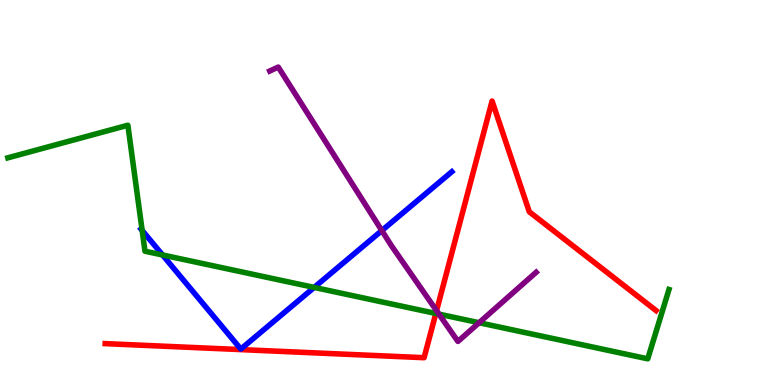[{'lines': ['blue', 'red'], 'intersections': []}, {'lines': ['green', 'red'], 'intersections': [{'x': 5.62, 'y': 1.86}]}, {'lines': ['purple', 'red'], 'intersections': [{'x': 5.63, 'y': 1.93}]}, {'lines': ['blue', 'green'], 'intersections': [{'x': 1.83, 'y': 4.01}, {'x': 2.1, 'y': 3.38}, {'x': 4.05, 'y': 2.53}]}, {'lines': ['blue', 'purple'], 'intersections': [{'x': 4.93, 'y': 4.01}]}, {'lines': ['green', 'purple'], 'intersections': [{'x': 5.66, 'y': 1.84}, {'x': 6.18, 'y': 1.62}]}]